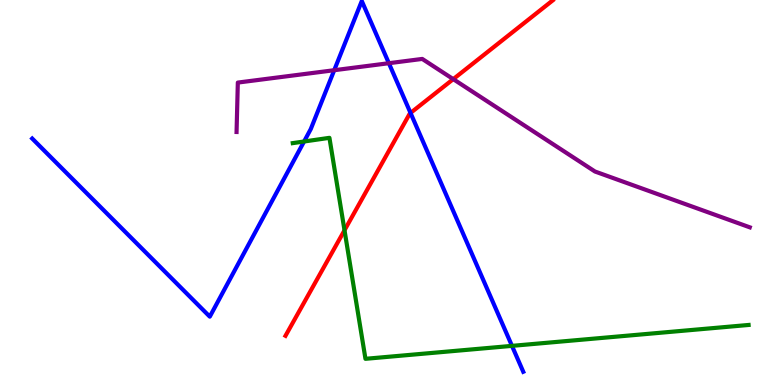[{'lines': ['blue', 'red'], 'intersections': [{'x': 5.3, 'y': 7.07}]}, {'lines': ['green', 'red'], 'intersections': [{'x': 4.45, 'y': 4.02}]}, {'lines': ['purple', 'red'], 'intersections': [{'x': 5.85, 'y': 7.94}]}, {'lines': ['blue', 'green'], 'intersections': [{'x': 3.92, 'y': 6.32}, {'x': 6.61, 'y': 1.02}]}, {'lines': ['blue', 'purple'], 'intersections': [{'x': 4.31, 'y': 8.18}, {'x': 5.02, 'y': 8.36}]}, {'lines': ['green', 'purple'], 'intersections': []}]